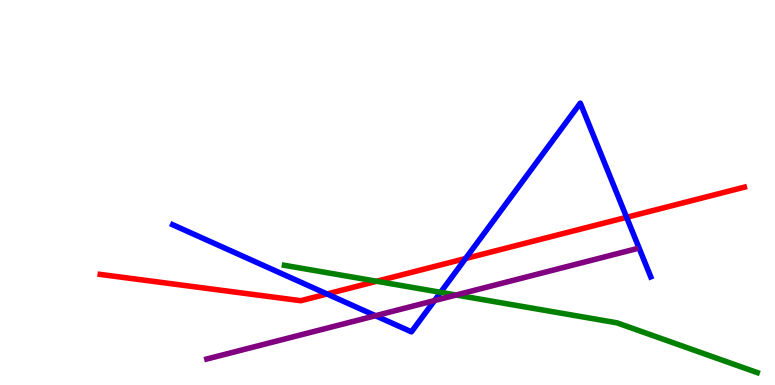[{'lines': ['blue', 'red'], 'intersections': [{'x': 4.22, 'y': 2.36}, {'x': 6.01, 'y': 3.29}, {'x': 8.09, 'y': 4.36}]}, {'lines': ['green', 'red'], 'intersections': [{'x': 4.86, 'y': 2.69}]}, {'lines': ['purple', 'red'], 'intersections': []}, {'lines': ['blue', 'green'], 'intersections': [{'x': 5.69, 'y': 2.41}]}, {'lines': ['blue', 'purple'], 'intersections': [{'x': 4.85, 'y': 1.8}, {'x': 5.61, 'y': 2.19}]}, {'lines': ['green', 'purple'], 'intersections': [{'x': 5.89, 'y': 2.34}]}]